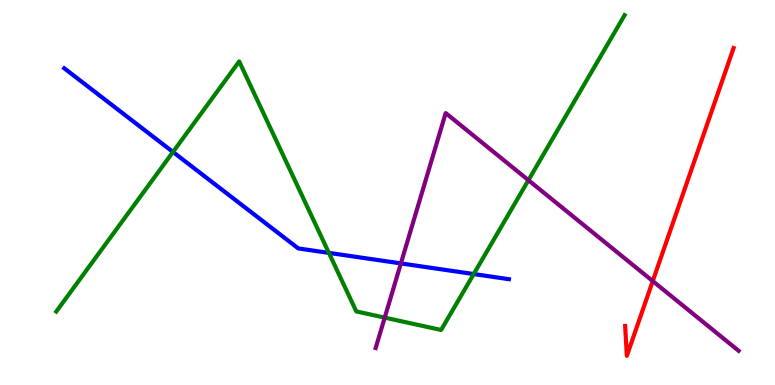[{'lines': ['blue', 'red'], 'intersections': []}, {'lines': ['green', 'red'], 'intersections': []}, {'lines': ['purple', 'red'], 'intersections': [{'x': 8.42, 'y': 2.7}]}, {'lines': ['blue', 'green'], 'intersections': [{'x': 2.23, 'y': 6.05}, {'x': 4.24, 'y': 3.43}, {'x': 6.11, 'y': 2.88}]}, {'lines': ['blue', 'purple'], 'intersections': [{'x': 5.17, 'y': 3.16}]}, {'lines': ['green', 'purple'], 'intersections': [{'x': 4.96, 'y': 1.75}, {'x': 6.82, 'y': 5.32}]}]